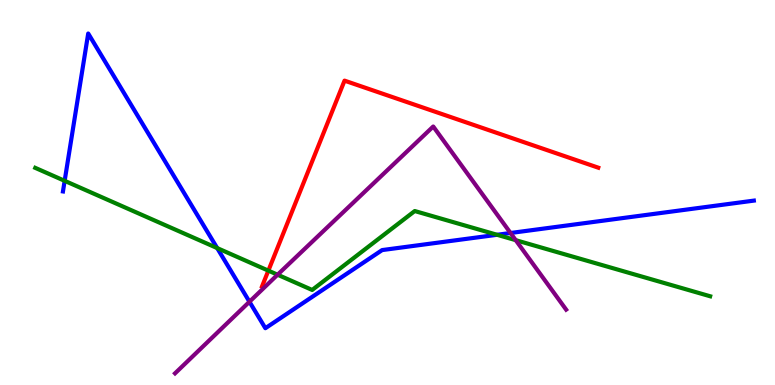[{'lines': ['blue', 'red'], 'intersections': []}, {'lines': ['green', 'red'], 'intersections': [{'x': 3.46, 'y': 2.97}]}, {'lines': ['purple', 'red'], 'intersections': []}, {'lines': ['blue', 'green'], 'intersections': [{'x': 0.834, 'y': 5.3}, {'x': 2.8, 'y': 3.56}, {'x': 6.41, 'y': 3.9}]}, {'lines': ['blue', 'purple'], 'intersections': [{'x': 3.22, 'y': 2.16}, {'x': 6.59, 'y': 3.95}]}, {'lines': ['green', 'purple'], 'intersections': [{'x': 3.58, 'y': 2.86}, {'x': 6.65, 'y': 3.76}]}]